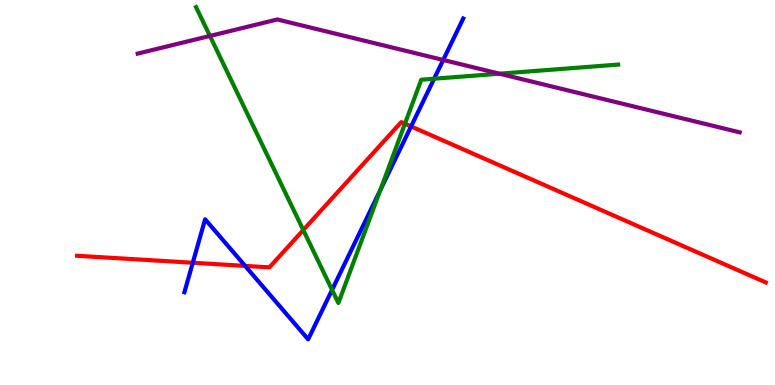[{'lines': ['blue', 'red'], 'intersections': [{'x': 2.49, 'y': 3.18}, {'x': 3.16, 'y': 3.09}, {'x': 5.3, 'y': 6.72}]}, {'lines': ['green', 'red'], 'intersections': [{'x': 3.91, 'y': 4.02}, {'x': 5.23, 'y': 6.79}]}, {'lines': ['purple', 'red'], 'intersections': []}, {'lines': ['blue', 'green'], 'intersections': [{'x': 4.28, 'y': 2.47}, {'x': 4.91, 'y': 5.06}, {'x': 5.6, 'y': 7.96}]}, {'lines': ['blue', 'purple'], 'intersections': [{'x': 5.72, 'y': 8.44}]}, {'lines': ['green', 'purple'], 'intersections': [{'x': 2.71, 'y': 9.07}, {'x': 6.45, 'y': 8.09}]}]